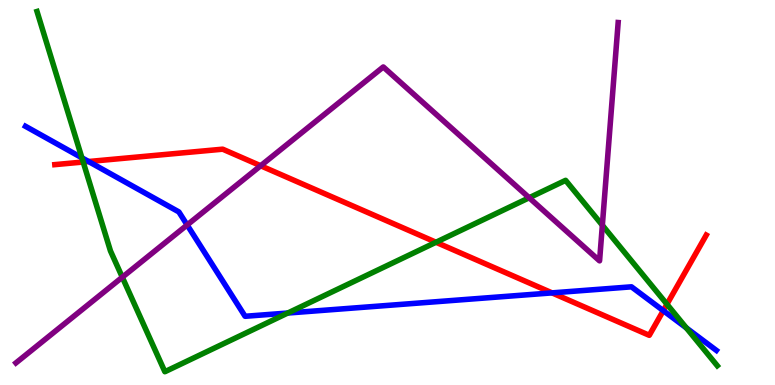[{'lines': ['blue', 'red'], 'intersections': [{'x': 1.14, 'y': 5.8}, {'x': 7.12, 'y': 2.39}, {'x': 8.56, 'y': 1.93}]}, {'lines': ['green', 'red'], 'intersections': [{'x': 1.07, 'y': 5.79}, {'x': 5.63, 'y': 3.71}, {'x': 8.61, 'y': 2.1}]}, {'lines': ['purple', 'red'], 'intersections': [{'x': 3.36, 'y': 5.69}]}, {'lines': ['blue', 'green'], 'intersections': [{'x': 1.06, 'y': 5.9}, {'x': 3.71, 'y': 1.87}, {'x': 8.86, 'y': 1.48}]}, {'lines': ['blue', 'purple'], 'intersections': [{'x': 2.41, 'y': 4.16}]}, {'lines': ['green', 'purple'], 'intersections': [{'x': 1.58, 'y': 2.8}, {'x': 6.83, 'y': 4.86}, {'x': 7.77, 'y': 4.15}]}]